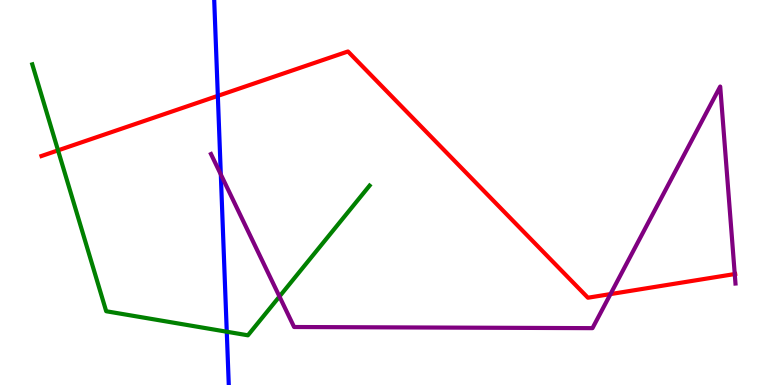[{'lines': ['blue', 'red'], 'intersections': [{'x': 2.81, 'y': 7.51}]}, {'lines': ['green', 'red'], 'intersections': [{'x': 0.749, 'y': 6.09}]}, {'lines': ['purple', 'red'], 'intersections': [{'x': 7.88, 'y': 2.36}, {'x': 9.48, 'y': 2.88}]}, {'lines': ['blue', 'green'], 'intersections': [{'x': 2.93, 'y': 1.38}]}, {'lines': ['blue', 'purple'], 'intersections': [{'x': 2.85, 'y': 5.47}]}, {'lines': ['green', 'purple'], 'intersections': [{'x': 3.61, 'y': 2.3}]}]